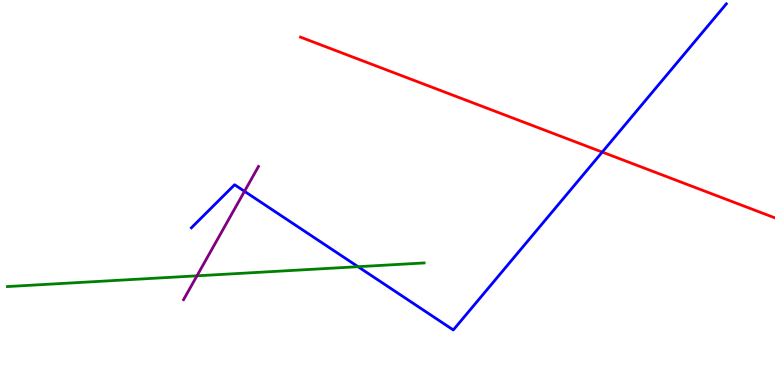[{'lines': ['blue', 'red'], 'intersections': [{'x': 7.77, 'y': 6.05}]}, {'lines': ['green', 'red'], 'intersections': []}, {'lines': ['purple', 'red'], 'intersections': []}, {'lines': ['blue', 'green'], 'intersections': [{'x': 4.62, 'y': 3.07}]}, {'lines': ['blue', 'purple'], 'intersections': [{'x': 3.15, 'y': 5.03}]}, {'lines': ['green', 'purple'], 'intersections': [{'x': 2.54, 'y': 2.84}]}]